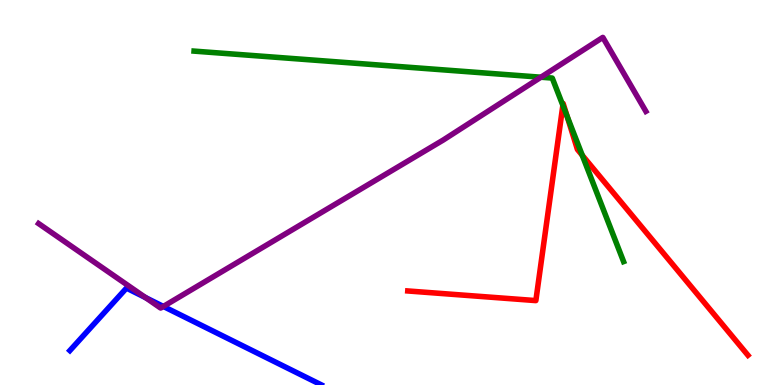[{'lines': ['blue', 'red'], 'intersections': []}, {'lines': ['green', 'red'], 'intersections': [{'x': 7.26, 'y': 7.26}, {'x': 7.32, 'y': 6.98}, {'x': 7.51, 'y': 5.97}]}, {'lines': ['purple', 'red'], 'intersections': []}, {'lines': ['blue', 'green'], 'intersections': []}, {'lines': ['blue', 'purple'], 'intersections': [{'x': 1.88, 'y': 2.27}, {'x': 2.11, 'y': 2.04}]}, {'lines': ['green', 'purple'], 'intersections': [{'x': 6.98, 'y': 7.99}]}]